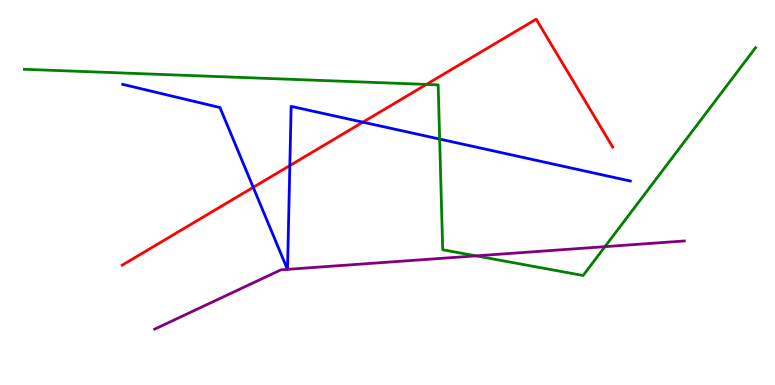[{'lines': ['blue', 'red'], 'intersections': [{'x': 3.27, 'y': 5.13}, {'x': 3.74, 'y': 5.7}, {'x': 4.68, 'y': 6.83}]}, {'lines': ['green', 'red'], 'intersections': [{'x': 5.5, 'y': 7.81}]}, {'lines': ['purple', 'red'], 'intersections': []}, {'lines': ['blue', 'green'], 'intersections': [{'x': 5.67, 'y': 6.39}]}, {'lines': ['blue', 'purple'], 'intersections': [{'x': 3.71, 'y': 3.0}, {'x': 3.71, 'y': 3.0}]}, {'lines': ['green', 'purple'], 'intersections': [{'x': 6.14, 'y': 3.35}, {'x': 7.81, 'y': 3.59}]}]